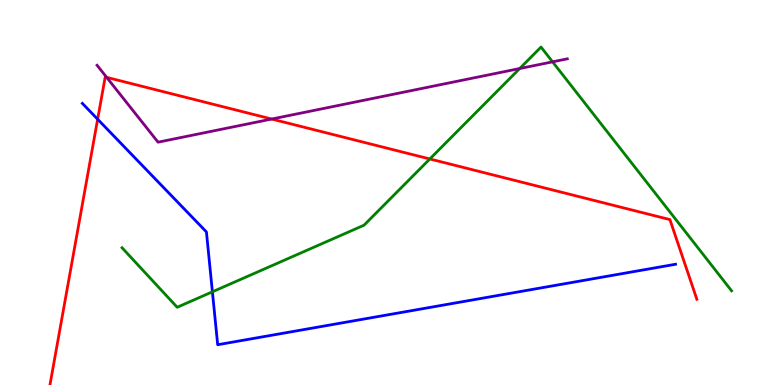[{'lines': ['blue', 'red'], 'intersections': [{'x': 1.26, 'y': 6.9}]}, {'lines': ['green', 'red'], 'intersections': [{'x': 5.55, 'y': 5.87}]}, {'lines': ['purple', 'red'], 'intersections': [{'x': 1.38, 'y': 7.99}, {'x': 3.51, 'y': 6.91}]}, {'lines': ['blue', 'green'], 'intersections': [{'x': 2.74, 'y': 2.42}]}, {'lines': ['blue', 'purple'], 'intersections': []}, {'lines': ['green', 'purple'], 'intersections': [{'x': 6.71, 'y': 8.22}, {'x': 7.13, 'y': 8.39}]}]